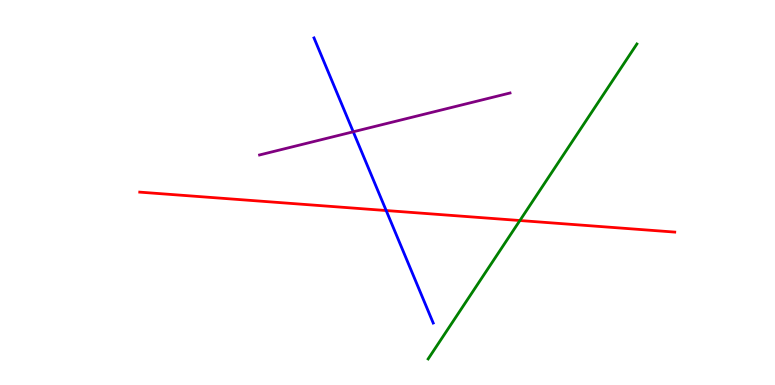[{'lines': ['blue', 'red'], 'intersections': [{'x': 4.98, 'y': 4.53}]}, {'lines': ['green', 'red'], 'intersections': [{'x': 6.71, 'y': 4.27}]}, {'lines': ['purple', 'red'], 'intersections': []}, {'lines': ['blue', 'green'], 'intersections': []}, {'lines': ['blue', 'purple'], 'intersections': [{'x': 4.56, 'y': 6.58}]}, {'lines': ['green', 'purple'], 'intersections': []}]